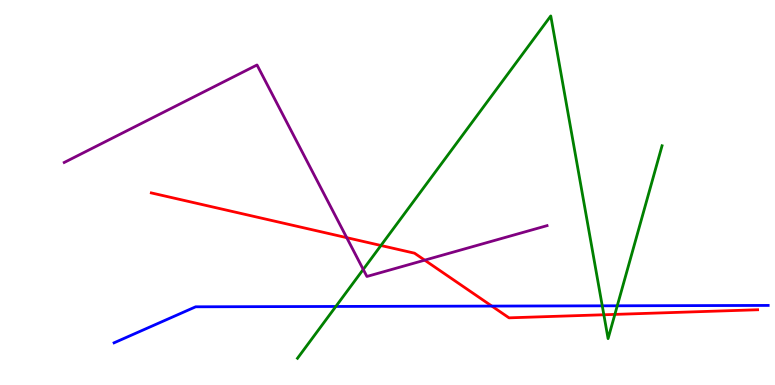[{'lines': ['blue', 'red'], 'intersections': [{'x': 6.35, 'y': 2.05}]}, {'lines': ['green', 'red'], 'intersections': [{'x': 4.92, 'y': 3.62}, {'x': 7.79, 'y': 1.82}, {'x': 7.93, 'y': 1.83}]}, {'lines': ['purple', 'red'], 'intersections': [{'x': 4.47, 'y': 3.83}, {'x': 5.48, 'y': 3.24}]}, {'lines': ['blue', 'green'], 'intersections': [{'x': 4.33, 'y': 2.04}, {'x': 7.77, 'y': 2.06}, {'x': 7.96, 'y': 2.06}]}, {'lines': ['blue', 'purple'], 'intersections': []}, {'lines': ['green', 'purple'], 'intersections': [{'x': 4.69, 'y': 3.0}]}]